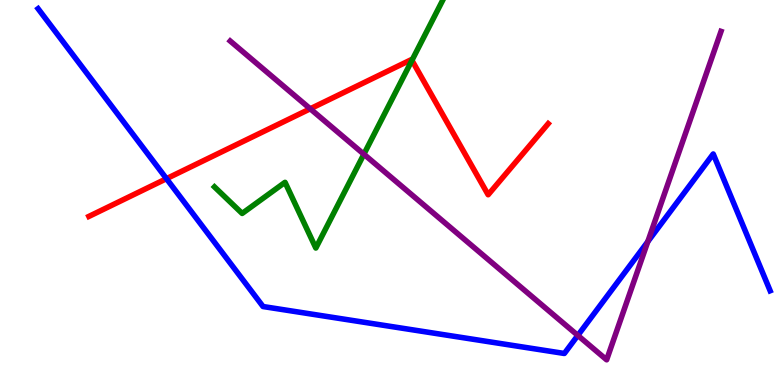[{'lines': ['blue', 'red'], 'intersections': [{'x': 2.15, 'y': 5.36}]}, {'lines': ['green', 'red'], 'intersections': [{'x': 5.32, 'y': 8.43}]}, {'lines': ['purple', 'red'], 'intersections': [{'x': 4.0, 'y': 7.17}]}, {'lines': ['blue', 'green'], 'intersections': []}, {'lines': ['blue', 'purple'], 'intersections': [{'x': 7.46, 'y': 1.29}, {'x': 8.36, 'y': 3.72}]}, {'lines': ['green', 'purple'], 'intersections': [{'x': 4.7, 'y': 5.99}]}]